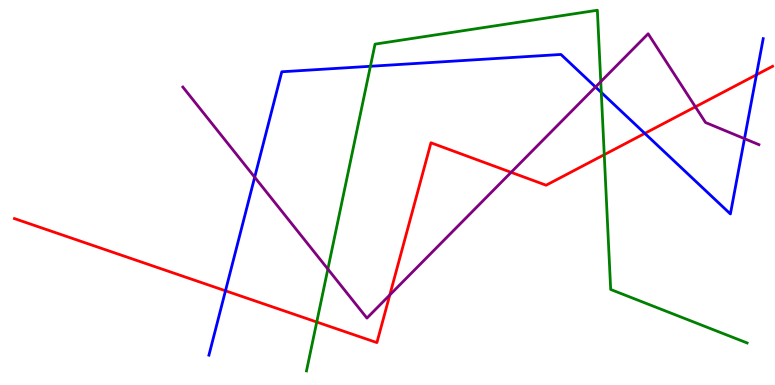[{'lines': ['blue', 'red'], 'intersections': [{'x': 2.91, 'y': 2.45}, {'x': 8.32, 'y': 6.54}, {'x': 9.76, 'y': 8.06}]}, {'lines': ['green', 'red'], 'intersections': [{'x': 4.09, 'y': 1.64}, {'x': 7.8, 'y': 5.98}]}, {'lines': ['purple', 'red'], 'intersections': [{'x': 5.03, 'y': 2.34}, {'x': 6.6, 'y': 5.52}, {'x': 8.97, 'y': 7.23}]}, {'lines': ['blue', 'green'], 'intersections': [{'x': 4.78, 'y': 8.28}, {'x': 7.76, 'y': 7.6}]}, {'lines': ['blue', 'purple'], 'intersections': [{'x': 3.29, 'y': 5.4}, {'x': 7.68, 'y': 7.74}, {'x': 9.61, 'y': 6.4}]}, {'lines': ['green', 'purple'], 'intersections': [{'x': 4.23, 'y': 3.01}, {'x': 7.75, 'y': 7.88}]}]